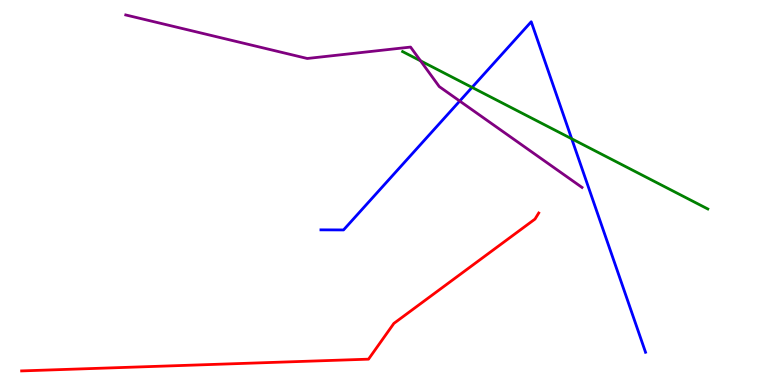[{'lines': ['blue', 'red'], 'intersections': []}, {'lines': ['green', 'red'], 'intersections': []}, {'lines': ['purple', 'red'], 'intersections': []}, {'lines': ['blue', 'green'], 'intersections': [{'x': 6.09, 'y': 7.73}, {'x': 7.38, 'y': 6.4}]}, {'lines': ['blue', 'purple'], 'intersections': [{'x': 5.93, 'y': 7.38}]}, {'lines': ['green', 'purple'], 'intersections': [{'x': 5.43, 'y': 8.42}]}]